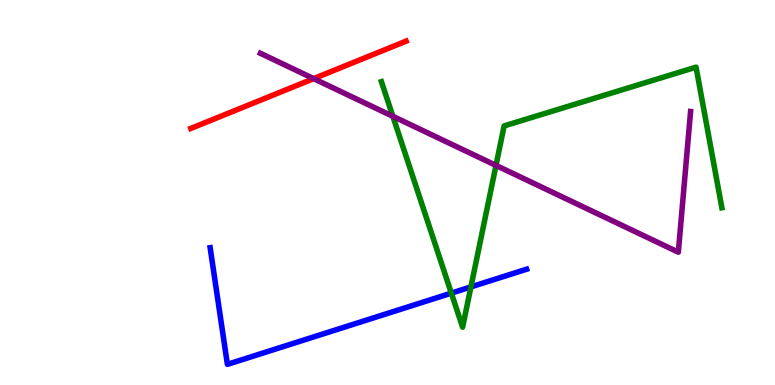[{'lines': ['blue', 'red'], 'intersections': []}, {'lines': ['green', 'red'], 'intersections': []}, {'lines': ['purple', 'red'], 'intersections': [{'x': 4.05, 'y': 7.96}]}, {'lines': ['blue', 'green'], 'intersections': [{'x': 5.82, 'y': 2.39}, {'x': 6.08, 'y': 2.55}]}, {'lines': ['blue', 'purple'], 'intersections': []}, {'lines': ['green', 'purple'], 'intersections': [{'x': 5.07, 'y': 6.98}, {'x': 6.4, 'y': 5.7}]}]